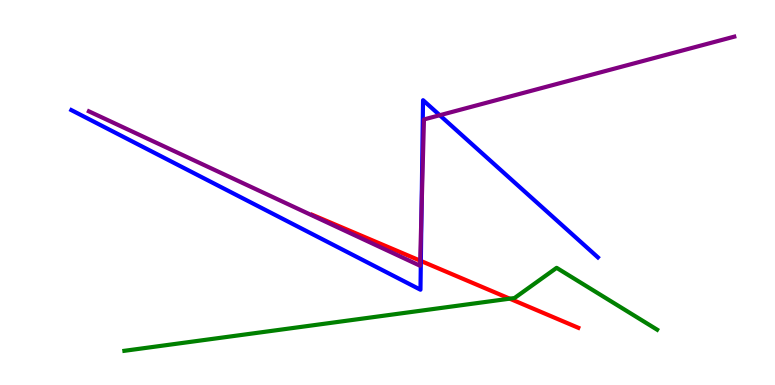[{'lines': ['blue', 'red'], 'intersections': [{'x': 5.43, 'y': 3.22}]}, {'lines': ['green', 'red'], 'intersections': [{'x': 6.58, 'y': 2.24}]}, {'lines': ['purple', 'red'], 'intersections': [{'x': 5.42, 'y': 3.23}]}, {'lines': ['blue', 'green'], 'intersections': []}, {'lines': ['blue', 'purple'], 'intersections': [{'x': 5.44, 'y': 4.56}, {'x': 5.67, 'y': 7.01}]}, {'lines': ['green', 'purple'], 'intersections': []}]